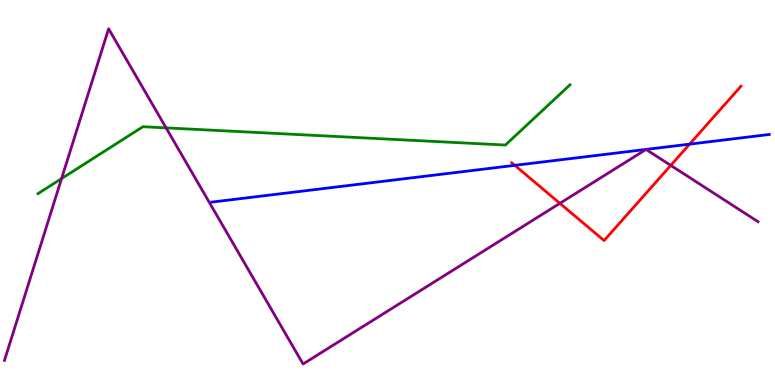[{'lines': ['blue', 'red'], 'intersections': [{'x': 6.64, 'y': 5.71}, {'x': 8.9, 'y': 6.26}]}, {'lines': ['green', 'red'], 'intersections': []}, {'lines': ['purple', 'red'], 'intersections': [{'x': 7.22, 'y': 4.72}, {'x': 8.65, 'y': 5.7}]}, {'lines': ['blue', 'green'], 'intersections': []}, {'lines': ['blue', 'purple'], 'intersections': []}, {'lines': ['green', 'purple'], 'intersections': [{'x': 0.794, 'y': 5.36}, {'x': 2.14, 'y': 6.68}]}]